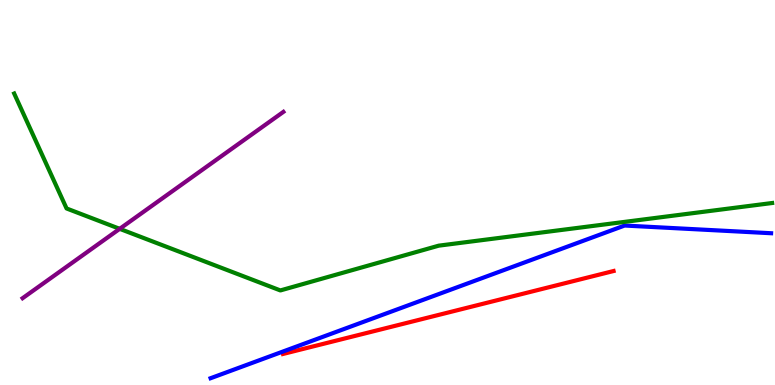[{'lines': ['blue', 'red'], 'intersections': []}, {'lines': ['green', 'red'], 'intersections': []}, {'lines': ['purple', 'red'], 'intersections': []}, {'lines': ['blue', 'green'], 'intersections': []}, {'lines': ['blue', 'purple'], 'intersections': []}, {'lines': ['green', 'purple'], 'intersections': [{'x': 1.54, 'y': 4.06}]}]